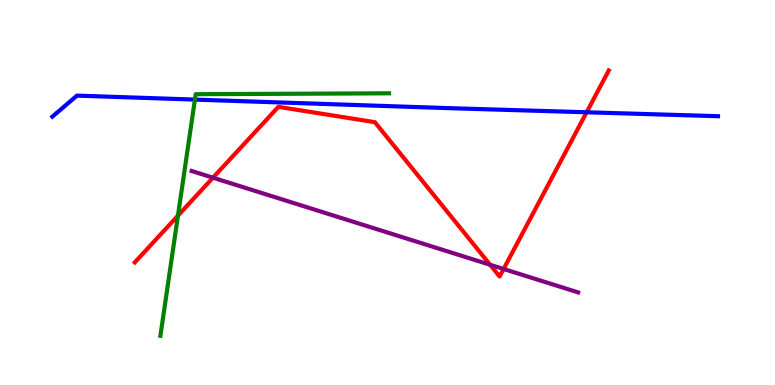[{'lines': ['blue', 'red'], 'intersections': [{'x': 7.57, 'y': 7.08}]}, {'lines': ['green', 'red'], 'intersections': [{'x': 2.3, 'y': 4.4}]}, {'lines': ['purple', 'red'], 'intersections': [{'x': 2.75, 'y': 5.38}, {'x': 6.32, 'y': 3.12}, {'x': 6.5, 'y': 3.01}]}, {'lines': ['blue', 'green'], 'intersections': [{'x': 2.52, 'y': 7.41}]}, {'lines': ['blue', 'purple'], 'intersections': []}, {'lines': ['green', 'purple'], 'intersections': []}]